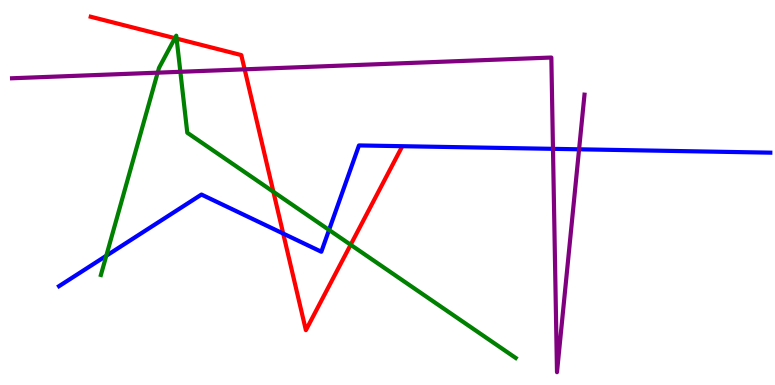[{'lines': ['blue', 'red'], 'intersections': [{'x': 3.65, 'y': 3.93}]}, {'lines': ['green', 'red'], 'intersections': [{'x': 2.26, 'y': 9.01}, {'x': 2.28, 'y': 9.0}, {'x': 3.53, 'y': 5.02}, {'x': 4.52, 'y': 3.64}]}, {'lines': ['purple', 'red'], 'intersections': [{'x': 3.16, 'y': 8.2}]}, {'lines': ['blue', 'green'], 'intersections': [{'x': 1.37, 'y': 3.36}, {'x': 4.25, 'y': 4.03}]}, {'lines': ['blue', 'purple'], 'intersections': [{'x': 7.14, 'y': 6.13}, {'x': 7.47, 'y': 6.12}]}, {'lines': ['green', 'purple'], 'intersections': [{'x': 2.03, 'y': 8.11}, {'x': 2.33, 'y': 8.14}]}]